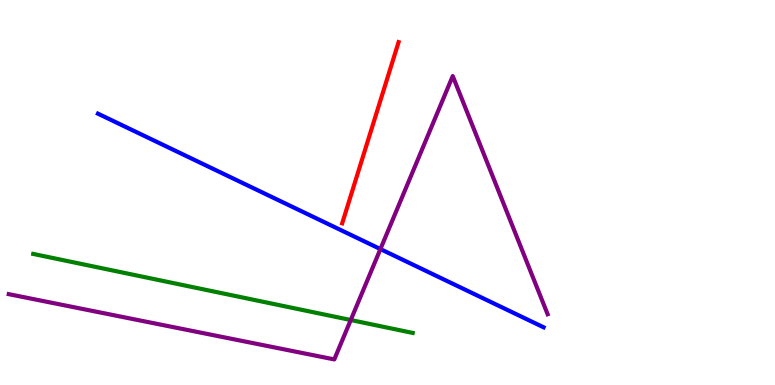[{'lines': ['blue', 'red'], 'intersections': []}, {'lines': ['green', 'red'], 'intersections': []}, {'lines': ['purple', 'red'], 'intersections': []}, {'lines': ['blue', 'green'], 'intersections': []}, {'lines': ['blue', 'purple'], 'intersections': [{'x': 4.91, 'y': 3.53}]}, {'lines': ['green', 'purple'], 'intersections': [{'x': 4.53, 'y': 1.69}]}]